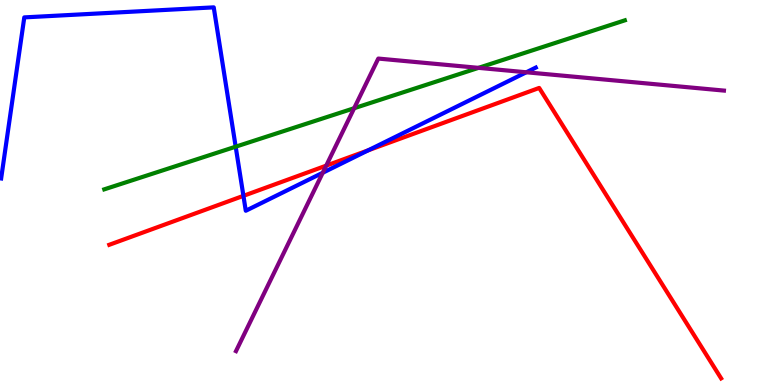[{'lines': ['blue', 'red'], 'intersections': [{'x': 3.14, 'y': 4.91}, {'x': 4.75, 'y': 6.1}]}, {'lines': ['green', 'red'], 'intersections': []}, {'lines': ['purple', 'red'], 'intersections': [{'x': 4.21, 'y': 5.7}]}, {'lines': ['blue', 'green'], 'intersections': [{'x': 3.04, 'y': 6.19}]}, {'lines': ['blue', 'purple'], 'intersections': [{'x': 4.16, 'y': 5.51}, {'x': 6.79, 'y': 8.12}]}, {'lines': ['green', 'purple'], 'intersections': [{'x': 4.57, 'y': 7.19}, {'x': 6.17, 'y': 8.24}]}]